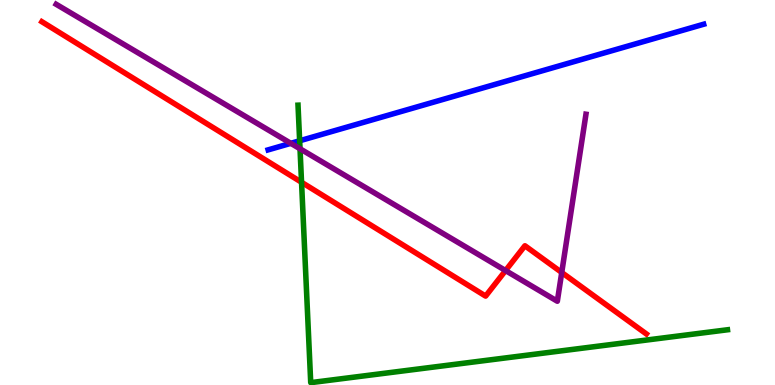[{'lines': ['blue', 'red'], 'intersections': []}, {'lines': ['green', 'red'], 'intersections': [{'x': 3.89, 'y': 5.27}]}, {'lines': ['purple', 'red'], 'intersections': [{'x': 6.52, 'y': 2.97}, {'x': 7.25, 'y': 2.92}]}, {'lines': ['blue', 'green'], 'intersections': [{'x': 3.87, 'y': 6.34}]}, {'lines': ['blue', 'purple'], 'intersections': [{'x': 3.75, 'y': 6.28}]}, {'lines': ['green', 'purple'], 'intersections': [{'x': 3.87, 'y': 6.14}]}]